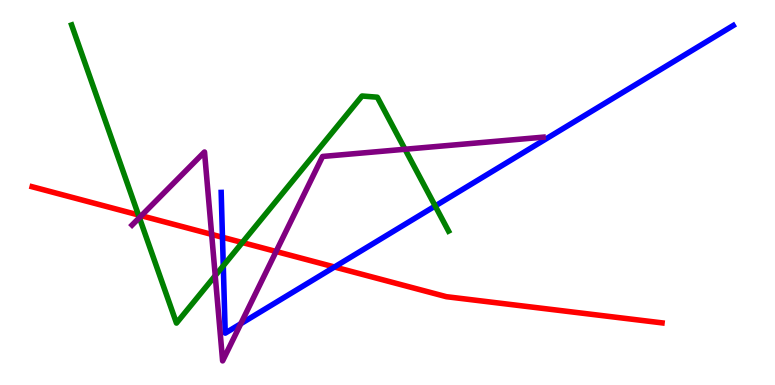[{'lines': ['blue', 'red'], 'intersections': [{'x': 2.87, 'y': 3.84}, {'x': 4.32, 'y': 3.07}]}, {'lines': ['green', 'red'], 'intersections': [{'x': 1.79, 'y': 4.42}, {'x': 3.13, 'y': 3.7}]}, {'lines': ['purple', 'red'], 'intersections': [{'x': 1.82, 'y': 4.4}, {'x': 2.73, 'y': 3.91}, {'x': 3.56, 'y': 3.47}]}, {'lines': ['blue', 'green'], 'intersections': [{'x': 2.88, 'y': 3.1}, {'x': 5.62, 'y': 4.65}]}, {'lines': ['blue', 'purple'], 'intersections': [{'x': 3.11, 'y': 1.59}]}, {'lines': ['green', 'purple'], 'intersections': [{'x': 1.8, 'y': 4.35}, {'x': 2.78, 'y': 2.84}, {'x': 5.23, 'y': 6.12}]}]